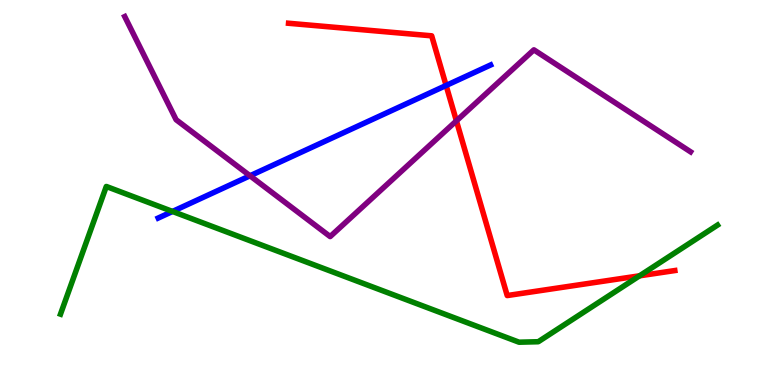[{'lines': ['blue', 'red'], 'intersections': [{'x': 5.76, 'y': 7.78}]}, {'lines': ['green', 'red'], 'intersections': [{'x': 8.25, 'y': 2.84}]}, {'lines': ['purple', 'red'], 'intersections': [{'x': 5.89, 'y': 6.86}]}, {'lines': ['blue', 'green'], 'intersections': [{'x': 2.23, 'y': 4.51}]}, {'lines': ['blue', 'purple'], 'intersections': [{'x': 3.23, 'y': 5.43}]}, {'lines': ['green', 'purple'], 'intersections': []}]